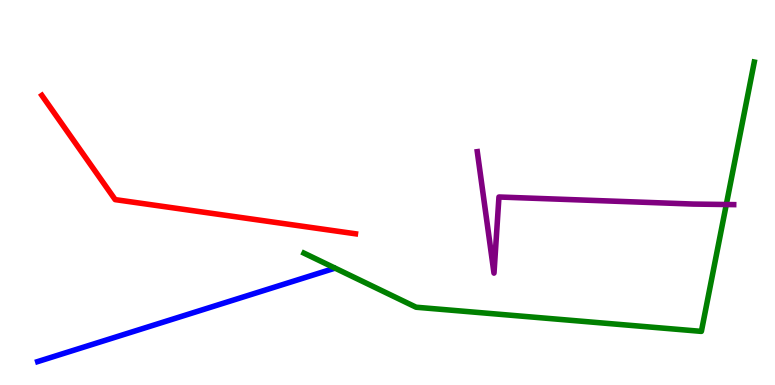[{'lines': ['blue', 'red'], 'intersections': []}, {'lines': ['green', 'red'], 'intersections': []}, {'lines': ['purple', 'red'], 'intersections': []}, {'lines': ['blue', 'green'], 'intersections': []}, {'lines': ['blue', 'purple'], 'intersections': []}, {'lines': ['green', 'purple'], 'intersections': [{'x': 9.37, 'y': 4.69}]}]